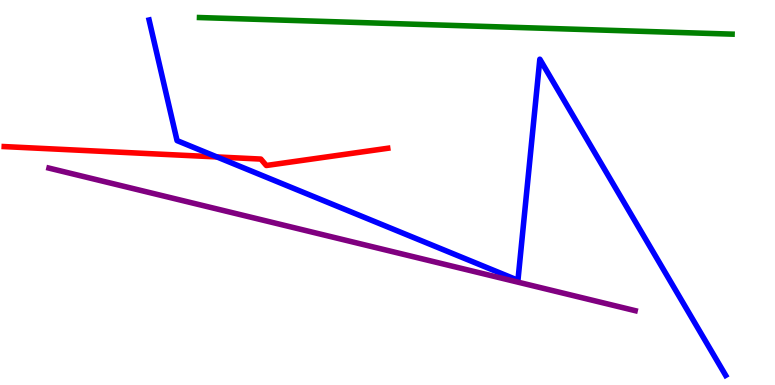[{'lines': ['blue', 'red'], 'intersections': [{'x': 2.8, 'y': 5.92}]}, {'lines': ['green', 'red'], 'intersections': []}, {'lines': ['purple', 'red'], 'intersections': []}, {'lines': ['blue', 'green'], 'intersections': []}, {'lines': ['blue', 'purple'], 'intersections': []}, {'lines': ['green', 'purple'], 'intersections': []}]